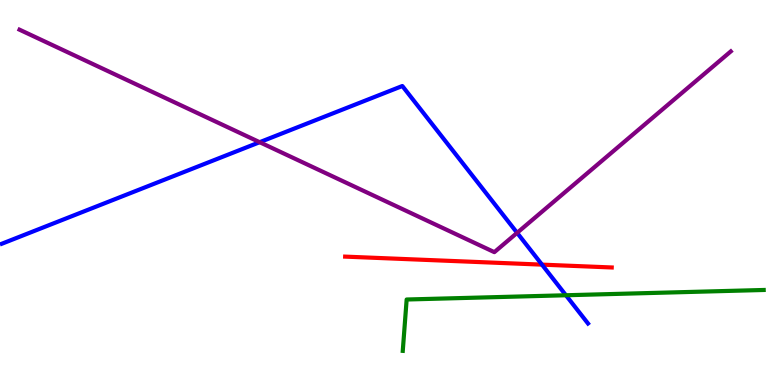[{'lines': ['blue', 'red'], 'intersections': [{'x': 6.99, 'y': 3.13}]}, {'lines': ['green', 'red'], 'intersections': []}, {'lines': ['purple', 'red'], 'intersections': []}, {'lines': ['blue', 'green'], 'intersections': [{'x': 7.3, 'y': 2.33}]}, {'lines': ['blue', 'purple'], 'intersections': [{'x': 3.35, 'y': 6.31}, {'x': 6.67, 'y': 3.95}]}, {'lines': ['green', 'purple'], 'intersections': []}]